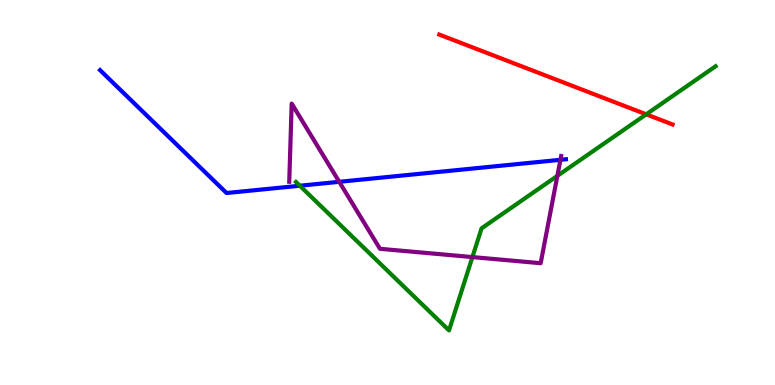[{'lines': ['blue', 'red'], 'intersections': []}, {'lines': ['green', 'red'], 'intersections': [{'x': 8.34, 'y': 7.03}]}, {'lines': ['purple', 'red'], 'intersections': []}, {'lines': ['blue', 'green'], 'intersections': [{'x': 3.87, 'y': 5.18}]}, {'lines': ['blue', 'purple'], 'intersections': [{'x': 4.38, 'y': 5.28}, {'x': 7.23, 'y': 5.85}]}, {'lines': ['green', 'purple'], 'intersections': [{'x': 6.1, 'y': 3.32}, {'x': 7.19, 'y': 5.43}]}]